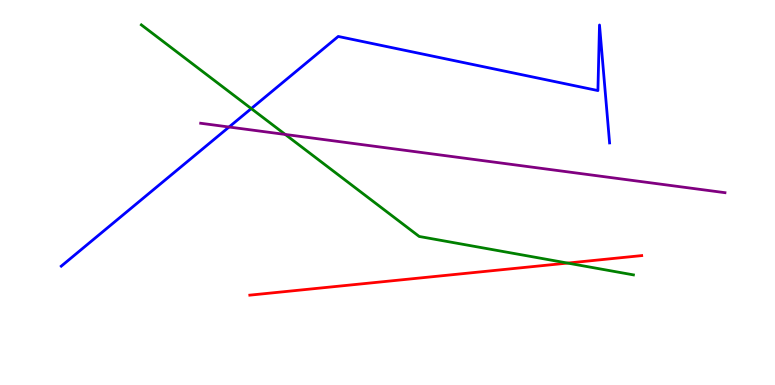[{'lines': ['blue', 'red'], 'intersections': []}, {'lines': ['green', 'red'], 'intersections': [{'x': 7.32, 'y': 3.17}]}, {'lines': ['purple', 'red'], 'intersections': []}, {'lines': ['blue', 'green'], 'intersections': [{'x': 3.24, 'y': 7.18}]}, {'lines': ['blue', 'purple'], 'intersections': [{'x': 2.96, 'y': 6.7}]}, {'lines': ['green', 'purple'], 'intersections': [{'x': 3.68, 'y': 6.51}]}]